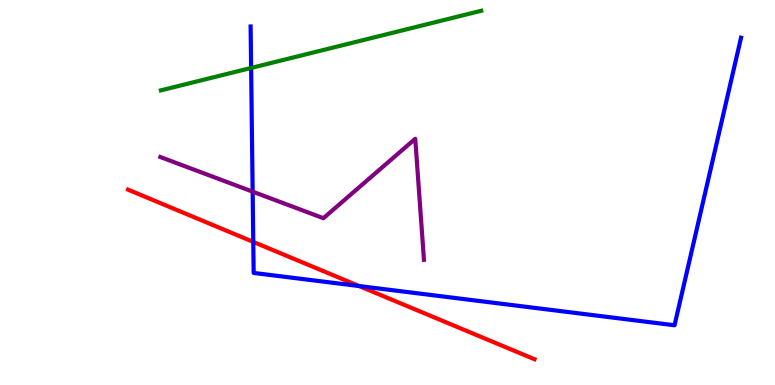[{'lines': ['blue', 'red'], 'intersections': [{'x': 3.27, 'y': 3.72}, {'x': 4.63, 'y': 2.57}]}, {'lines': ['green', 'red'], 'intersections': []}, {'lines': ['purple', 'red'], 'intersections': []}, {'lines': ['blue', 'green'], 'intersections': [{'x': 3.24, 'y': 8.24}]}, {'lines': ['blue', 'purple'], 'intersections': [{'x': 3.26, 'y': 5.02}]}, {'lines': ['green', 'purple'], 'intersections': []}]